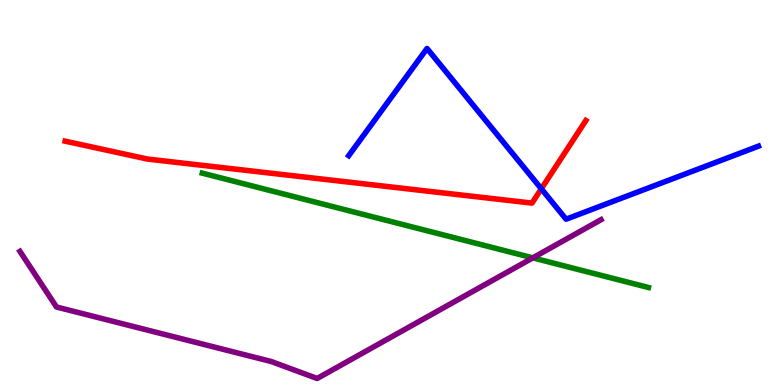[{'lines': ['blue', 'red'], 'intersections': [{'x': 6.98, 'y': 5.1}]}, {'lines': ['green', 'red'], 'intersections': []}, {'lines': ['purple', 'red'], 'intersections': []}, {'lines': ['blue', 'green'], 'intersections': []}, {'lines': ['blue', 'purple'], 'intersections': []}, {'lines': ['green', 'purple'], 'intersections': [{'x': 6.87, 'y': 3.3}]}]